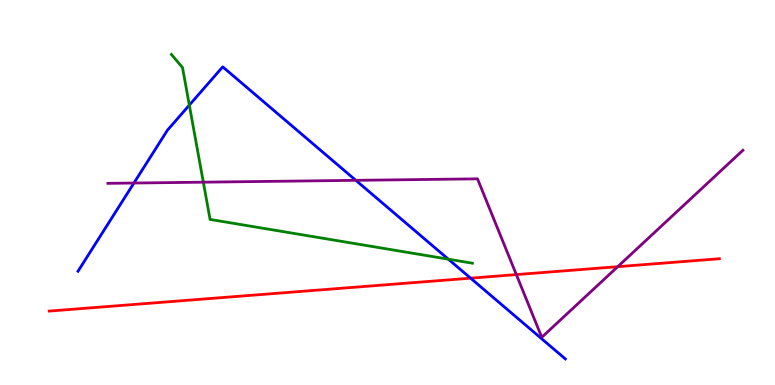[{'lines': ['blue', 'red'], 'intersections': [{'x': 6.07, 'y': 2.77}]}, {'lines': ['green', 'red'], 'intersections': []}, {'lines': ['purple', 'red'], 'intersections': [{'x': 6.66, 'y': 2.87}, {'x': 7.97, 'y': 3.07}]}, {'lines': ['blue', 'green'], 'intersections': [{'x': 2.44, 'y': 7.27}, {'x': 5.78, 'y': 3.27}]}, {'lines': ['blue', 'purple'], 'intersections': [{'x': 1.73, 'y': 5.25}, {'x': 4.59, 'y': 5.32}]}, {'lines': ['green', 'purple'], 'intersections': [{'x': 2.62, 'y': 5.27}]}]